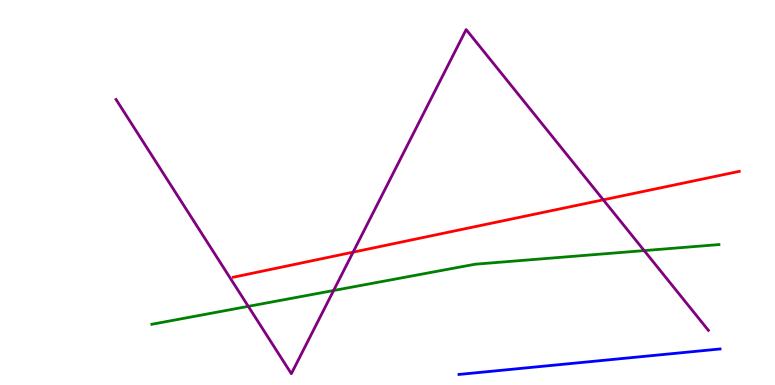[{'lines': ['blue', 'red'], 'intersections': []}, {'lines': ['green', 'red'], 'intersections': []}, {'lines': ['purple', 'red'], 'intersections': [{'x': 4.56, 'y': 3.45}, {'x': 7.78, 'y': 4.81}]}, {'lines': ['blue', 'green'], 'intersections': []}, {'lines': ['blue', 'purple'], 'intersections': []}, {'lines': ['green', 'purple'], 'intersections': [{'x': 3.2, 'y': 2.04}, {'x': 4.3, 'y': 2.45}, {'x': 8.31, 'y': 3.49}]}]